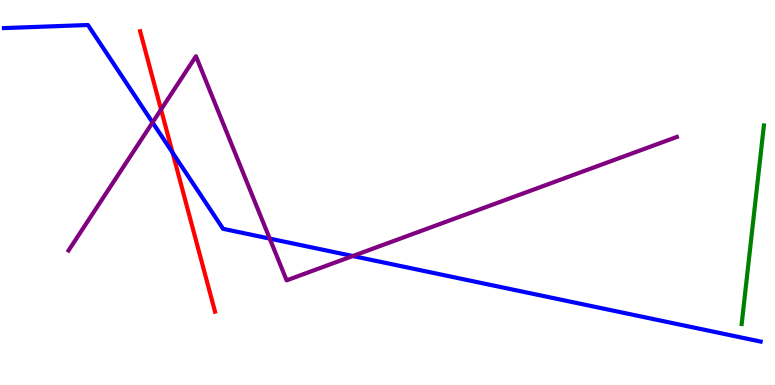[{'lines': ['blue', 'red'], 'intersections': [{'x': 2.23, 'y': 6.04}]}, {'lines': ['green', 'red'], 'intersections': []}, {'lines': ['purple', 'red'], 'intersections': [{'x': 2.08, 'y': 7.16}]}, {'lines': ['blue', 'green'], 'intersections': []}, {'lines': ['blue', 'purple'], 'intersections': [{'x': 1.97, 'y': 6.82}, {'x': 3.48, 'y': 3.8}, {'x': 4.55, 'y': 3.35}]}, {'lines': ['green', 'purple'], 'intersections': []}]